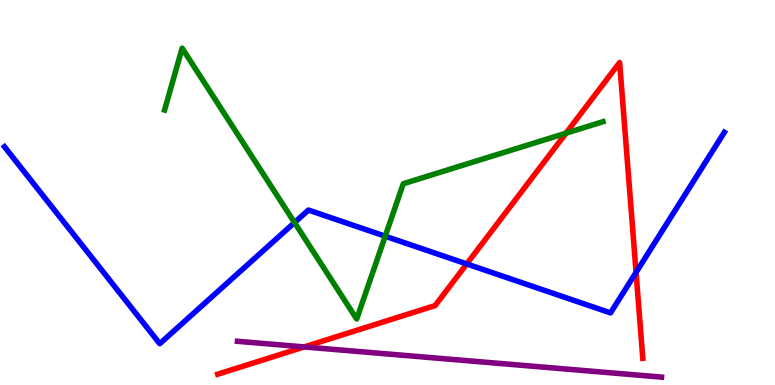[{'lines': ['blue', 'red'], 'intersections': [{'x': 6.02, 'y': 3.14}, {'x': 8.21, 'y': 2.93}]}, {'lines': ['green', 'red'], 'intersections': [{'x': 7.3, 'y': 6.54}]}, {'lines': ['purple', 'red'], 'intersections': [{'x': 3.92, 'y': 0.989}]}, {'lines': ['blue', 'green'], 'intersections': [{'x': 3.8, 'y': 4.22}, {'x': 4.97, 'y': 3.87}]}, {'lines': ['blue', 'purple'], 'intersections': []}, {'lines': ['green', 'purple'], 'intersections': []}]